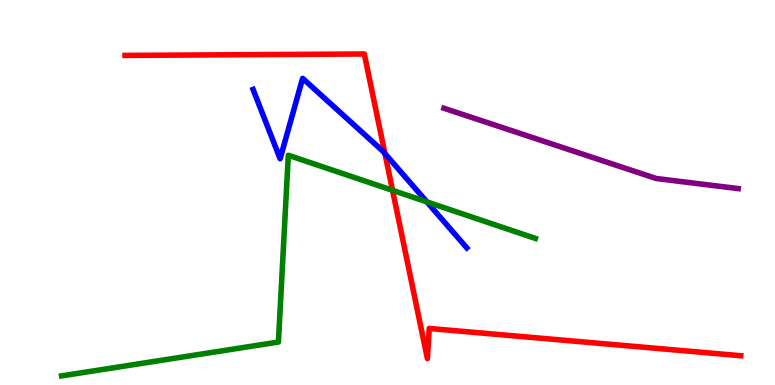[{'lines': ['blue', 'red'], 'intersections': [{'x': 4.97, 'y': 6.01}]}, {'lines': ['green', 'red'], 'intersections': [{'x': 5.07, 'y': 5.06}]}, {'lines': ['purple', 'red'], 'intersections': []}, {'lines': ['blue', 'green'], 'intersections': [{'x': 5.51, 'y': 4.76}]}, {'lines': ['blue', 'purple'], 'intersections': []}, {'lines': ['green', 'purple'], 'intersections': []}]